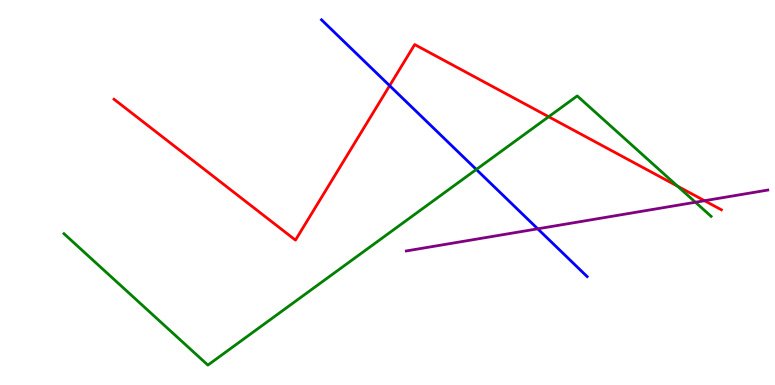[{'lines': ['blue', 'red'], 'intersections': [{'x': 5.03, 'y': 7.77}]}, {'lines': ['green', 'red'], 'intersections': [{'x': 7.08, 'y': 6.97}, {'x': 8.74, 'y': 5.16}]}, {'lines': ['purple', 'red'], 'intersections': [{'x': 9.09, 'y': 4.79}]}, {'lines': ['blue', 'green'], 'intersections': [{'x': 6.15, 'y': 5.6}]}, {'lines': ['blue', 'purple'], 'intersections': [{'x': 6.94, 'y': 4.06}]}, {'lines': ['green', 'purple'], 'intersections': [{'x': 8.97, 'y': 4.75}]}]